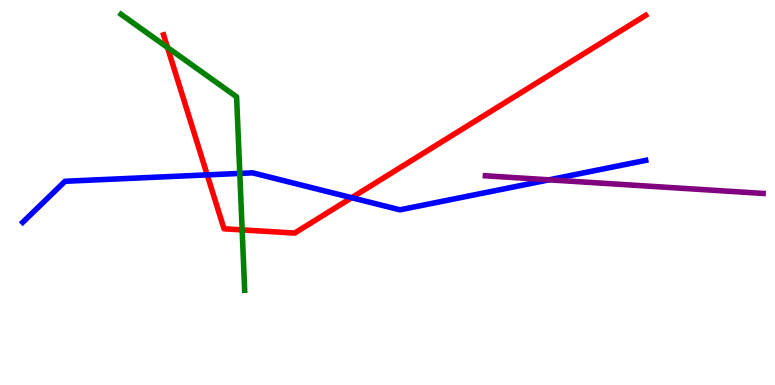[{'lines': ['blue', 'red'], 'intersections': [{'x': 2.67, 'y': 5.46}, {'x': 4.54, 'y': 4.86}]}, {'lines': ['green', 'red'], 'intersections': [{'x': 2.16, 'y': 8.77}, {'x': 3.12, 'y': 4.03}]}, {'lines': ['purple', 'red'], 'intersections': []}, {'lines': ['blue', 'green'], 'intersections': [{'x': 3.09, 'y': 5.5}]}, {'lines': ['blue', 'purple'], 'intersections': [{'x': 7.08, 'y': 5.33}]}, {'lines': ['green', 'purple'], 'intersections': []}]